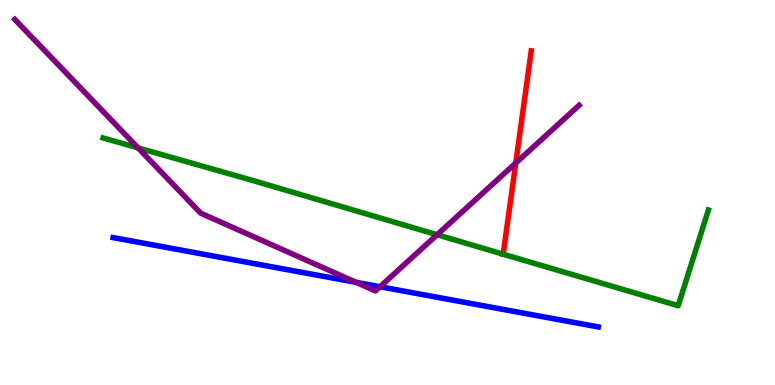[{'lines': ['blue', 'red'], 'intersections': []}, {'lines': ['green', 'red'], 'intersections': [{'x': 6.49, 'y': 3.4}]}, {'lines': ['purple', 'red'], 'intersections': [{'x': 6.66, 'y': 5.77}]}, {'lines': ['blue', 'green'], 'intersections': []}, {'lines': ['blue', 'purple'], 'intersections': [{'x': 4.6, 'y': 2.67}, {'x': 4.9, 'y': 2.55}]}, {'lines': ['green', 'purple'], 'intersections': [{'x': 1.78, 'y': 6.16}, {'x': 5.64, 'y': 3.9}]}]